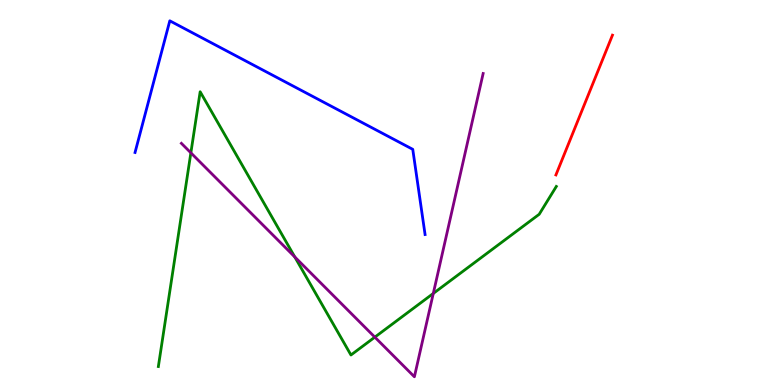[{'lines': ['blue', 'red'], 'intersections': []}, {'lines': ['green', 'red'], 'intersections': []}, {'lines': ['purple', 'red'], 'intersections': []}, {'lines': ['blue', 'green'], 'intersections': []}, {'lines': ['blue', 'purple'], 'intersections': []}, {'lines': ['green', 'purple'], 'intersections': [{'x': 2.46, 'y': 6.03}, {'x': 3.8, 'y': 3.33}, {'x': 4.84, 'y': 1.24}, {'x': 5.59, 'y': 2.38}]}]